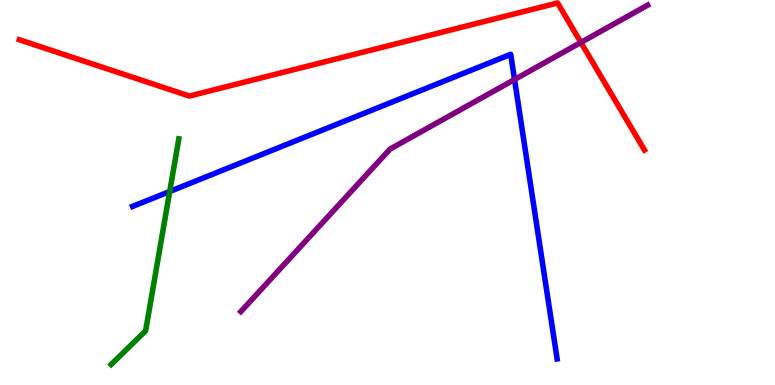[{'lines': ['blue', 'red'], 'intersections': []}, {'lines': ['green', 'red'], 'intersections': []}, {'lines': ['purple', 'red'], 'intersections': [{'x': 7.5, 'y': 8.9}]}, {'lines': ['blue', 'green'], 'intersections': [{'x': 2.19, 'y': 5.03}]}, {'lines': ['blue', 'purple'], 'intersections': [{'x': 6.64, 'y': 7.93}]}, {'lines': ['green', 'purple'], 'intersections': []}]